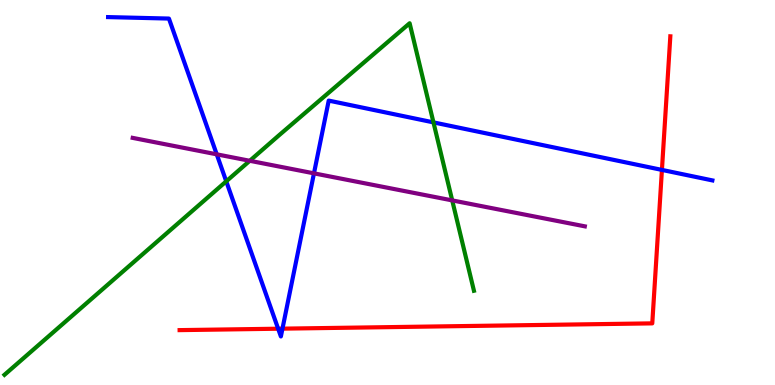[{'lines': ['blue', 'red'], 'intersections': [{'x': 3.59, 'y': 1.46}, {'x': 3.64, 'y': 1.46}, {'x': 8.54, 'y': 5.59}]}, {'lines': ['green', 'red'], 'intersections': []}, {'lines': ['purple', 'red'], 'intersections': []}, {'lines': ['blue', 'green'], 'intersections': [{'x': 2.92, 'y': 5.29}, {'x': 5.59, 'y': 6.82}]}, {'lines': ['blue', 'purple'], 'intersections': [{'x': 2.8, 'y': 5.99}, {'x': 4.05, 'y': 5.5}]}, {'lines': ['green', 'purple'], 'intersections': [{'x': 3.22, 'y': 5.82}, {'x': 5.84, 'y': 4.79}]}]